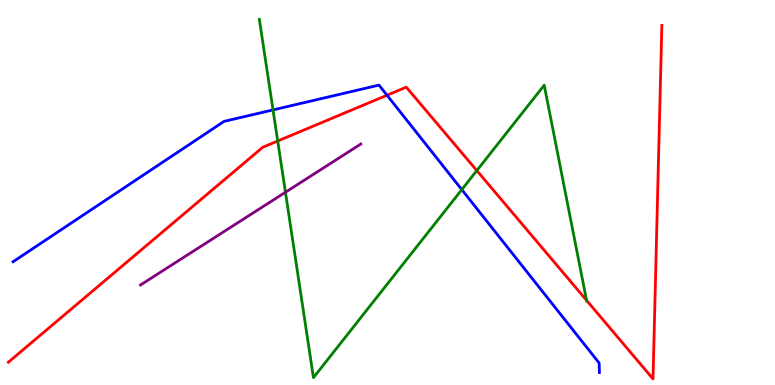[{'lines': ['blue', 'red'], 'intersections': [{'x': 4.99, 'y': 7.53}]}, {'lines': ['green', 'red'], 'intersections': [{'x': 3.58, 'y': 6.34}, {'x': 6.15, 'y': 5.57}, {'x': 7.57, 'y': 2.2}]}, {'lines': ['purple', 'red'], 'intersections': []}, {'lines': ['blue', 'green'], 'intersections': [{'x': 3.52, 'y': 7.14}, {'x': 5.96, 'y': 5.07}]}, {'lines': ['blue', 'purple'], 'intersections': []}, {'lines': ['green', 'purple'], 'intersections': [{'x': 3.68, 'y': 5.01}]}]